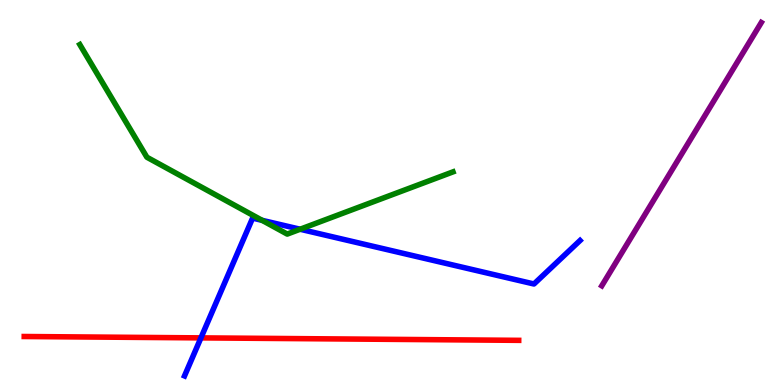[{'lines': ['blue', 'red'], 'intersections': [{'x': 2.59, 'y': 1.22}]}, {'lines': ['green', 'red'], 'intersections': []}, {'lines': ['purple', 'red'], 'intersections': []}, {'lines': ['blue', 'green'], 'intersections': [{'x': 3.38, 'y': 4.28}, {'x': 3.87, 'y': 4.05}]}, {'lines': ['blue', 'purple'], 'intersections': []}, {'lines': ['green', 'purple'], 'intersections': []}]